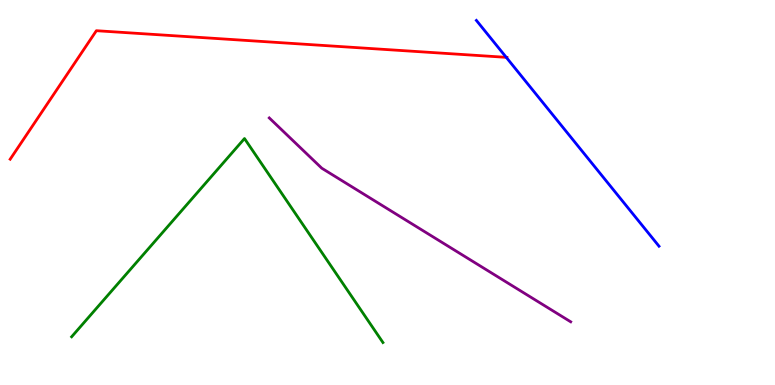[{'lines': ['blue', 'red'], 'intersections': [{'x': 6.53, 'y': 8.51}]}, {'lines': ['green', 'red'], 'intersections': []}, {'lines': ['purple', 'red'], 'intersections': []}, {'lines': ['blue', 'green'], 'intersections': []}, {'lines': ['blue', 'purple'], 'intersections': []}, {'lines': ['green', 'purple'], 'intersections': []}]